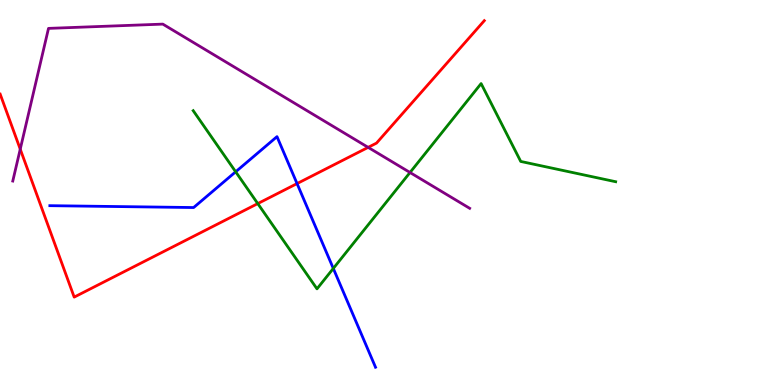[{'lines': ['blue', 'red'], 'intersections': [{'x': 3.83, 'y': 5.23}]}, {'lines': ['green', 'red'], 'intersections': [{'x': 3.33, 'y': 4.71}]}, {'lines': ['purple', 'red'], 'intersections': [{'x': 0.261, 'y': 6.13}, {'x': 4.75, 'y': 6.17}]}, {'lines': ['blue', 'green'], 'intersections': [{'x': 3.04, 'y': 5.54}, {'x': 4.3, 'y': 3.03}]}, {'lines': ['blue', 'purple'], 'intersections': []}, {'lines': ['green', 'purple'], 'intersections': [{'x': 5.29, 'y': 5.52}]}]